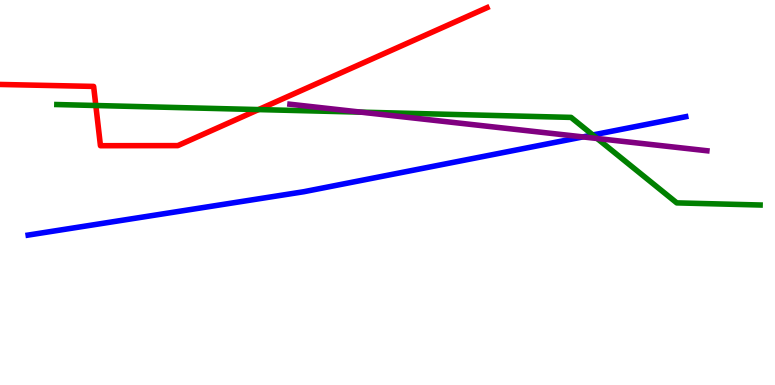[{'lines': ['blue', 'red'], 'intersections': []}, {'lines': ['green', 'red'], 'intersections': [{'x': 1.24, 'y': 7.26}, {'x': 3.34, 'y': 7.15}]}, {'lines': ['purple', 'red'], 'intersections': []}, {'lines': ['blue', 'green'], 'intersections': [{'x': 7.65, 'y': 6.49}]}, {'lines': ['blue', 'purple'], 'intersections': [{'x': 7.52, 'y': 6.44}]}, {'lines': ['green', 'purple'], 'intersections': [{'x': 4.66, 'y': 7.09}, {'x': 7.71, 'y': 6.4}]}]